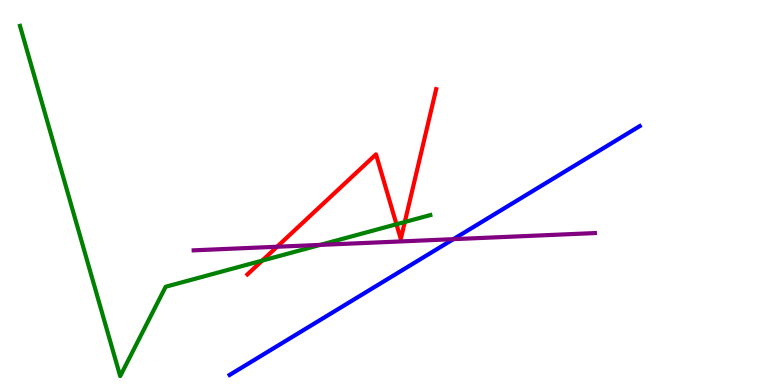[{'lines': ['blue', 'red'], 'intersections': []}, {'lines': ['green', 'red'], 'intersections': [{'x': 3.38, 'y': 3.23}, {'x': 5.12, 'y': 4.18}, {'x': 5.22, 'y': 4.23}]}, {'lines': ['purple', 'red'], 'intersections': [{'x': 3.57, 'y': 3.59}]}, {'lines': ['blue', 'green'], 'intersections': []}, {'lines': ['blue', 'purple'], 'intersections': [{'x': 5.85, 'y': 3.79}]}, {'lines': ['green', 'purple'], 'intersections': [{'x': 4.13, 'y': 3.64}]}]